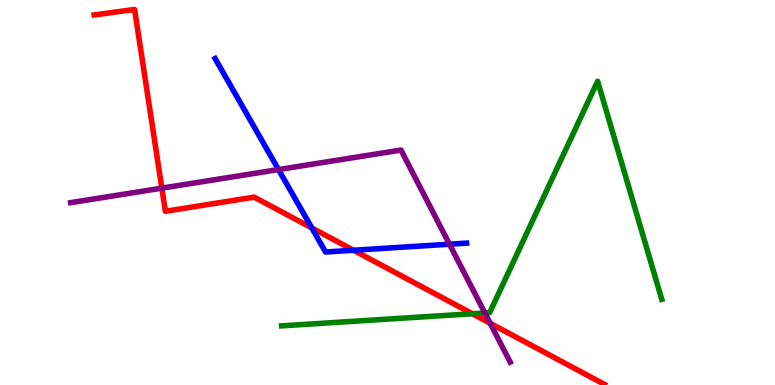[{'lines': ['blue', 'red'], 'intersections': [{'x': 4.02, 'y': 4.08}, {'x': 4.56, 'y': 3.5}]}, {'lines': ['green', 'red'], 'intersections': [{'x': 6.09, 'y': 1.85}]}, {'lines': ['purple', 'red'], 'intersections': [{'x': 2.09, 'y': 5.11}, {'x': 6.33, 'y': 1.6}]}, {'lines': ['blue', 'green'], 'intersections': []}, {'lines': ['blue', 'purple'], 'intersections': [{'x': 3.59, 'y': 5.6}, {'x': 5.8, 'y': 3.66}]}, {'lines': ['green', 'purple'], 'intersections': [{'x': 6.26, 'y': 1.87}]}]